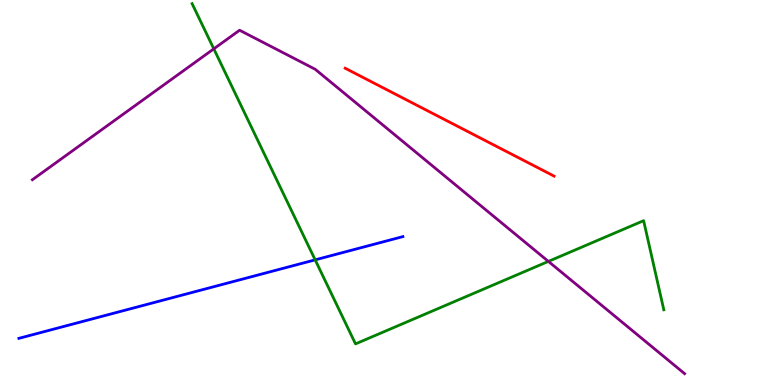[{'lines': ['blue', 'red'], 'intersections': []}, {'lines': ['green', 'red'], 'intersections': []}, {'lines': ['purple', 'red'], 'intersections': []}, {'lines': ['blue', 'green'], 'intersections': [{'x': 4.07, 'y': 3.25}]}, {'lines': ['blue', 'purple'], 'intersections': []}, {'lines': ['green', 'purple'], 'intersections': [{'x': 2.76, 'y': 8.73}, {'x': 7.08, 'y': 3.21}]}]